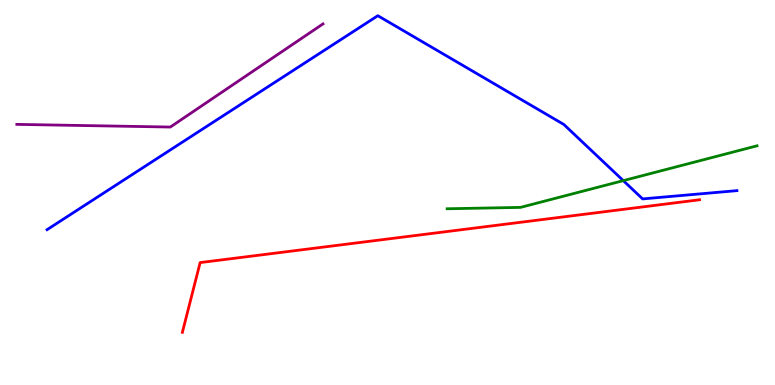[{'lines': ['blue', 'red'], 'intersections': []}, {'lines': ['green', 'red'], 'intersections': []}, {'lines': ['purple', 'red'], 'intersections': []}, {'lines': ['blue', 'green'], 'intersections': [{'x': 8.04, 'y': 5.31}]}, {'lines': ['blue', 'purple'], 'intersections': []}, {'lines': ['green', 'purple'], 'intersections': []}]